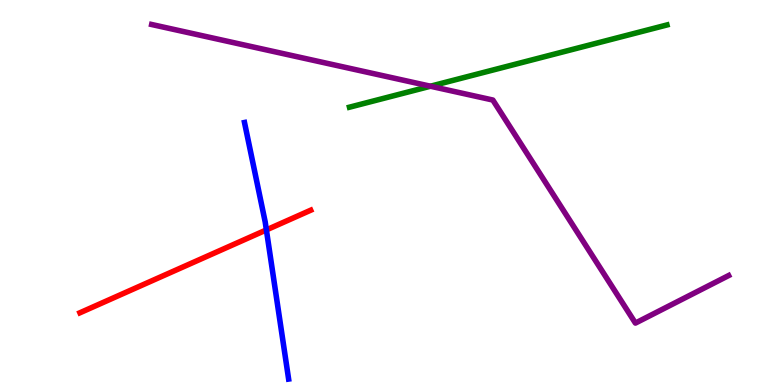[{'lines': ['blue', 'red'], 'intersections': [{'x': 3.44, 'y': 4.03}]}, {'lines': ['green', 'red'], 'intersections': []}, {'lines': ['purple', 'red'], 'intersections': []}, {'lines': ['blue', 'green'], 'intersections': []}, {'lines': ['blue', 'purple'], 'intersections': []}, {'lines': ['green', 'purple'], 'intersections': [{'x': 5.55, 'y': 7.76}]}]